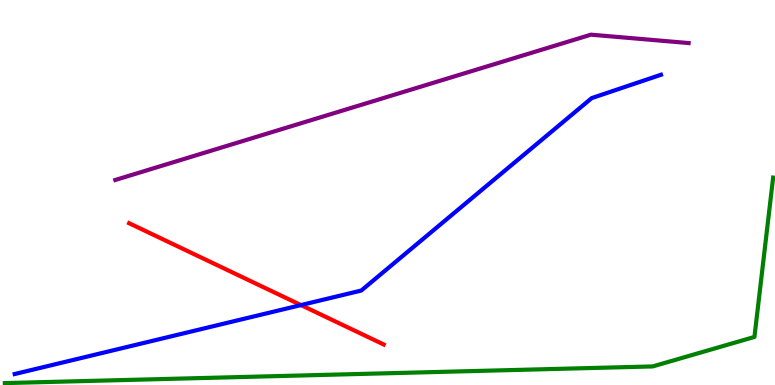[{'lines': ['blue', 'red'], 'intersections': [{'x': 3.88, 'y': 2.08}]}, {'lines': ['green', 'red'], 'intersections': []}, {'lines': ['purple', 'red'], 'intersections': []}, {'lines': ['blue', 'green'], 'intersections': []}, {'lines': ['blue', 'purple'], 'intersections': []}, {'lines': ['green', 'purple'], 'intersections': []}]